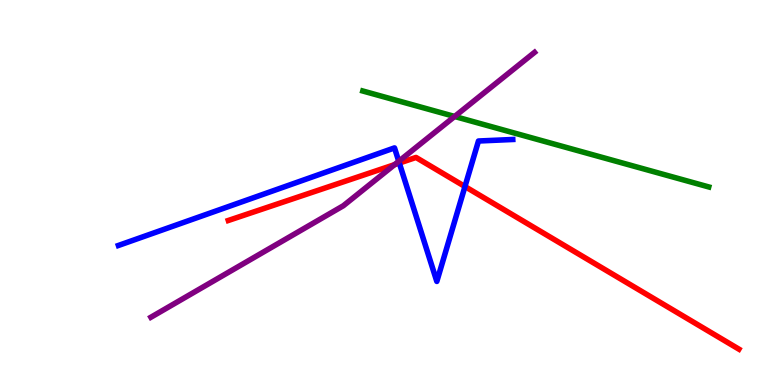[{'lines': ['blue', 'red'], 'intersections': [{'x': 5.15, 'y': 5.76}, {'x': 6.0, 'y': 5.16}]}, {'lines': ['green', 'red'], 'intersections': []}, {'lines': ['purple', 'red'], 'intersections': [{'x': 5.09, 'y': 5.72}]}, {'lines': ['blue', 'green'], 'intersections': []}, {'lines': ['blue', 'purple'], 'intersections': [{'x': 5.15, 'y': 5.81}]}, {'lines': ['green', 'purple'], 'intersections': [{'x': 5.87, 'y': 6.97}]}]